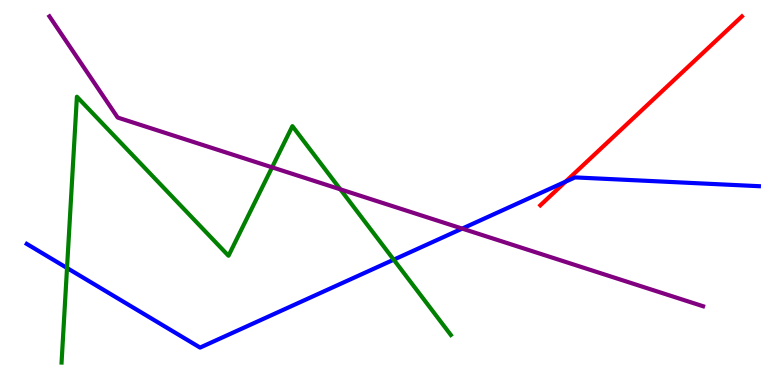[{'lines': ['blue', 'red'], 'intersections': [{'x': 7.3, 'y': 5.28}]}, {'lines': ['green', 'red'], 'intersections': []}, {'lines': ['purple', 'red'], 'intersections': []}, {'lines': ['blue', 'green'], 'intersections': [{'x': 0.865, 'y': 3.04}, {'x': 5.08, 'y': 3.26}]}, {'lines': ['blue', 'purple'], 'intersections': [{'x': 5.96, 'y': 4.06}]}, {'lines': ['green', 'purple'], 'intersections': [{'x': 3.51, 'y': 5.65}, {'x': 4.39, 'y': 5.08}]}]